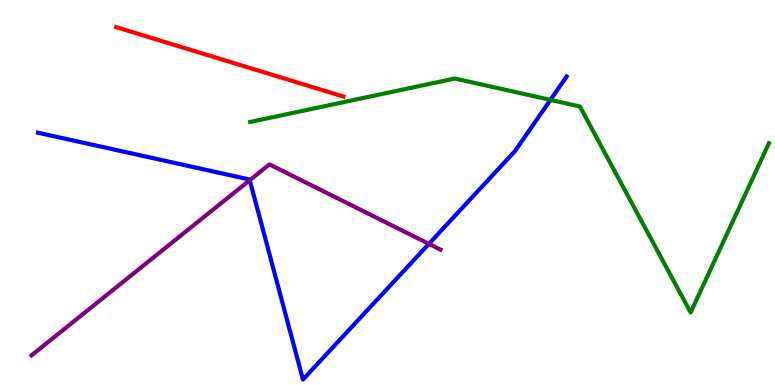[{'lines': ['blue', 'red'], 'intersections': []}, {'lines': ['green', 'red'], 'intersections': []}, {'lines': ['purple', 'red'], 'intersections': []}, {'lines': ['blue', 'green'], 'intersections': [{'x': 7.1, 'y': 7.41}]}, {'lines': ['blue', 'purple'], 'intersections': [{'x': 3.22, 'y': 5.32}, {'x': 5.53, 'y': 3.67}]}, {'lines': ['green', 'purple'], 'intersections': []}]